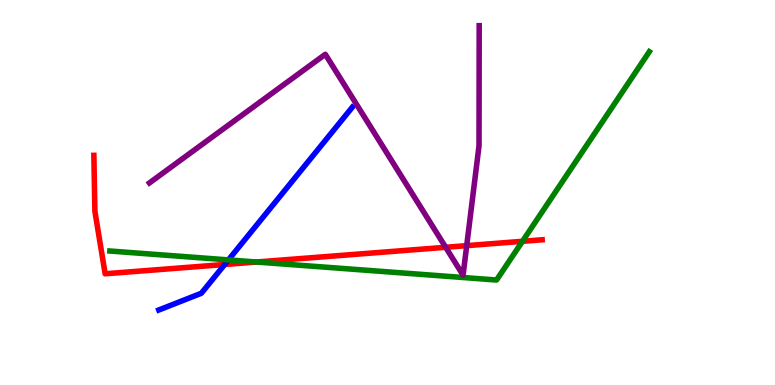[{'lines': ['blue', 'red'], 'intersections': [{'x': 2.9, 'y': 3.13}]}, {'lines': ['green', 'red'], 'intersections': [{'x': 3.31, 'y': 3.19}, {'x': 6.74, 'y': 3.73}]}, {'lines': ['purple', 'red'], 'intersections': [{'x': 5.75, 'y': 3.58}, {'x': 6.02, 'y': 3.62}]}, {'lines': ['blue', 'green'], 'intersections': [{'x': 2.95, 'y': 3.25}]}, {'lines': ['blue', 'purple'], 'intersections': []}, {'lines': ['green', 'purple'], 'intersections': []}]